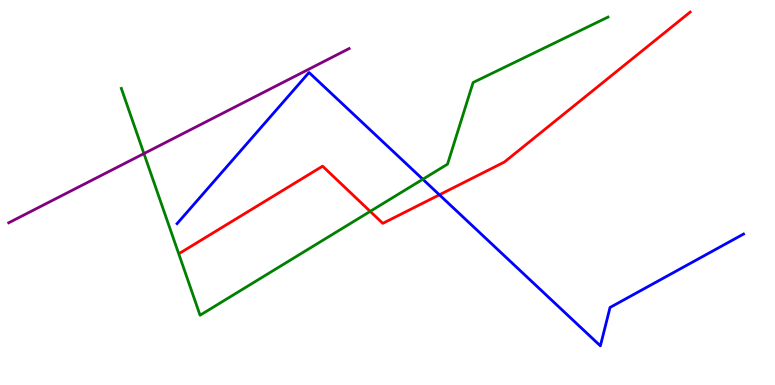[{'lines': ['blue', 'red'], 'intersections': [{'x': 5.67, 'y': 4.94}]}, {'lines': ['green', 'red'], 'intersections': [{'x': 4.78, 'y': 4.51}]}, {'lines': ['purple', 'red'], 'intersections': []}, {'lines': ['blue', 'green'], 'intersections': [{'x': 5.46, 'y': 5.34}]}, {'lines': ['blue', 'purple'], 'intersections': []}, {'lines': ['green', 'purple'], 'intersections': [{'x': 1.86, 'y': 6.01}]}]